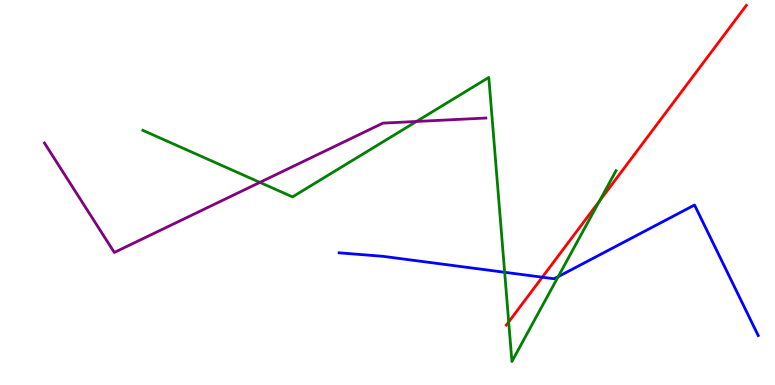[{'lines': ['blue', 'red'], 'intersections': [{'x': 7.0, 'y': 2.8}]}, {'lines': ['green', 'red'], 'intersections': [{'x': 6.56, 'y': 1.64}, {'x': 7.74, 'y': 4.78}]}, {'lines': ['purple', 'red'], 'intersections': []}, {'lines': ['blue', 'green'], 'intersections': [{'x': 6.51, 'y': 2.93}, {'x': 7.2, 'y': 2.81}]}, {'lines': ['blue', 'purple'], 'intersections': []}, {'lines': ['green', 'purple'], 'intersections': [{'x': 3.35, 'y': 5.26}, {'x': 5.37, 'y': 6.84}]}]